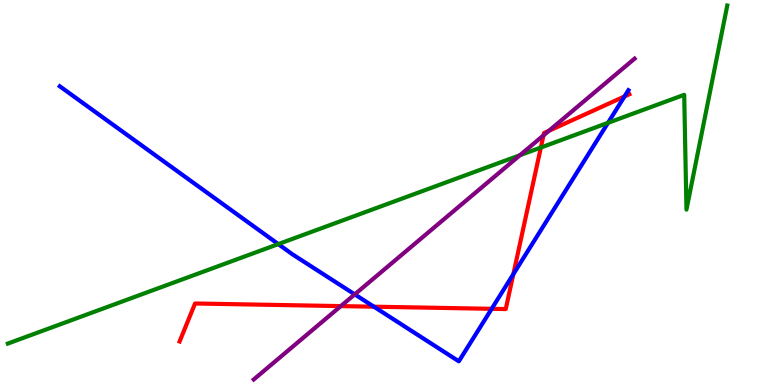[{'lines': ['blue', 'red'], 'intersections': [{'x': 4.82, 'y': 2.03}, {'x': 6.34, 'y': 1.98}, {'x': 6.62, 'y': 2.88}, {'x': 8.06, 'y': 7.49}]}, {'lines': ['green', 'red'], 'intersections': [{'x': 6.98, 'y': 6.17}]}, {'lines': ['purple', 'red'], 'intersections': [{'x': 4.4, 'y': 2.05}, {'x': 7.01, 'y': 6.48}, {'x': 7.08, 'y': 6.6}]}, {'lines': ['blue', 'green'], 'intersections': [{'x': 3.59, 'y': 3.66}, {'x': 7.85, 'y': 6.81}]}, {'lines': ['blue', 'purple'], 'intersections': [{'x': 4.58, 'y': 2.35}]}, {'lines': ['green', 'purple'], 'intersections': [{'x': 6.71, 'y': 5.97}]}]